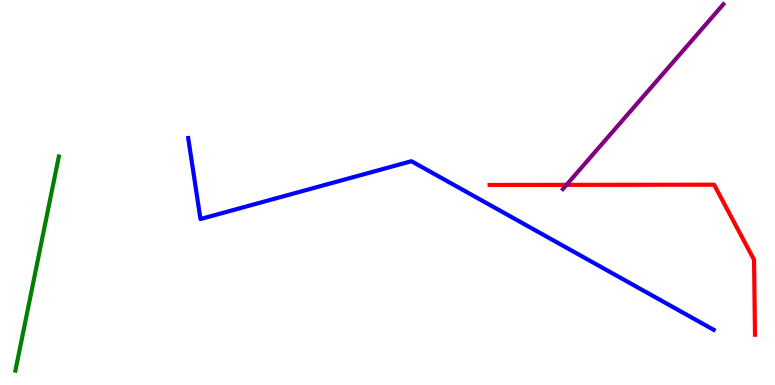[{'lines': ['blue', 'red'], 'intersections': []}, {'lines': ['green', 'red'], 'intersections': []}, {'lines': ['purple', 'red'], 'intersections': [{'x': 7.31, 'y': 5.2}]}, {'lines': ['blue', 'green'], 'intersections': []}, {'lines': ['blue', 'purple'], 'intersections': []}, {'lines': ['green', 'purple'], 'intersections': []}]